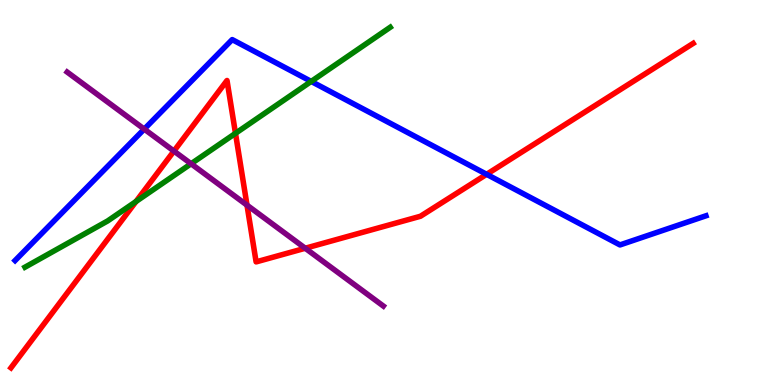[{'lines': ['blue', 'red'], 'intersections': [{'x': 6.28, 'y': 5.47}]}, {'lines': ['green', 'red'], 'intersections': [{'x': 1.76, 'y': 4.77}, {'x': 3.04, 'y': 6.54}]}, {'lines': ['purple', 'red'], 'intersections': [{'x': 2.24, 'y': 6.08}, {'x': 3.19, 'y': 4.67}, {'x': 3.94, 'y': 3.55}]}, {'lines': ['blue', 'green'], 'intersections': [{'x': 4.02, 'y': 7.88}]}, {'lines': ['blue', 'purple'], 'intersections': [{'x': 1.86, 'y': 6.65}]}, {'lines': ['green', 'purple'], 'intersections': [{'x': 2.47, 'y': 5.75}]}]